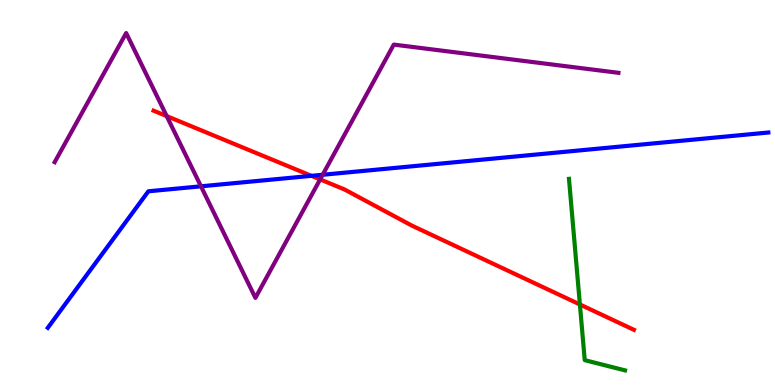[{'lines': ['blue', 'red'], 'intersections': [{'x': 4.02, 'y': 5.43}]}, {'lines': ['green', 'red'], 'intersections': [{'x': 7.48, 'y': 2.09}]}, {'lines': ['purple', 'red'], 'intersections': [{'x': 2.15, 'y': 6.98}, {'x': 4.13, 'y': 5.34}]}, {'lines': ['blue', 'green'], 'intersections': []}, {'lines': ['blue', 'purple'], 'intersections': [{'x': 2.59, 'y': 5.16}, {'x': 4.16, 'y': 5.46}]}, {'lines': ['green', 'purple'], 'intersections': []}]